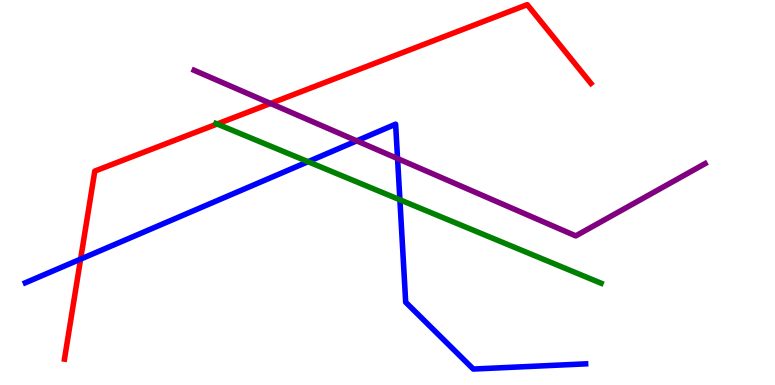[{'lines': ['blue', 'red'], 'intersections': [{'x': 1.04, 'y': 3.27}]}, {'lines': ['green', 'red'], 'intersections': [{'x': 2.8, 'y': 6.78}]}, {'lines': ['purple', 'red'], 'intersections': [{'x': 3.49, 'y': 7.31}]}, {'lines': ['blue', 'green'], 'intersections': [{'x': 3.97, 'y': 5.8}, {'x': 5.16, 'y': 4.81}]}, {'lines': ['blue', 'purple'], 'intersections': [{'x': 4.6, 'y': 6.34}, {'x': 5.13, 'y': 5.88}]}, {'lines': ['green', 'purple'], 'intersections': []}]